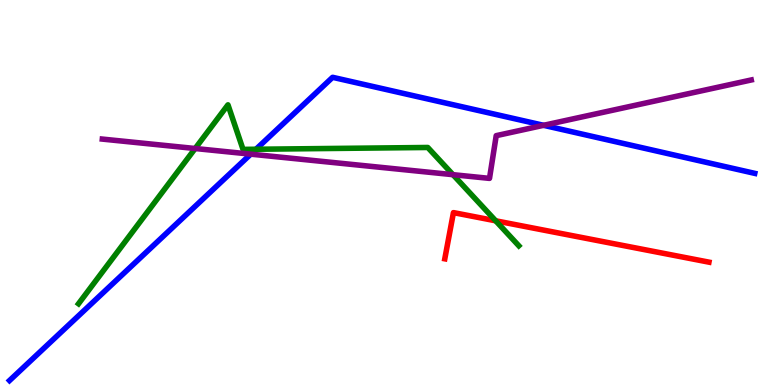[{'lines': ['blue', 'red'], 'intersections': []}, {'lines': ['green', 'red'], 'intersections': [{'x': 6.4, 'y': 4.26}]}, {'lines': ['purple', 'red'], 'intersections': []}, {'lines': ['blue', 'green'], 'intersections': [{'x': 3.3, 'y': 6.12}]}, {'lines': ['blue', 'purple'], 'intersections': [{'x': 3.24, 'y': 6.0}, {'x': 7.01, 'y': 6.75}]}, {'lines': ['green', 'purple'], 'intersections': [{'x': 2.52, 'y': 6.14}, {'x': 5.84, 'y': 5.46}]}]